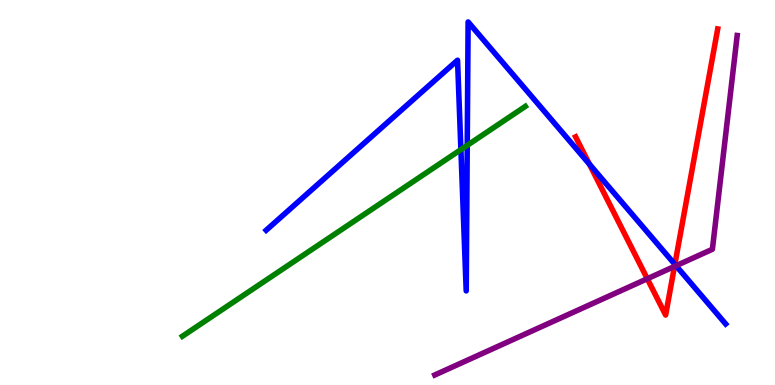[{'lines': ['blue', 'red'], 'intersections': [{'x': 7.61, 'y': 5.74}, {'x': 8.71, 'y': 3.13}]}, {'lines': ['green', 'red'], 'intersections': []}, {'lines': ['purple', 'red'], 'intersections': [{'x': 8.35, 'y': 2.76}, {'x': 8.7, 'y': 3.08}]}, {'lines': ['blue', 'green'], 'intersections': [{'x': 5.95, 'y': 6.11}, {'x': 6.03, 'y': 6.22}]}, {'lines': ['blue', 'purple'], 'intersections': [{'x': 8.72, 'y': 3.1}]}, {'lines': ['green', 'purple'], 'intersections': []}]